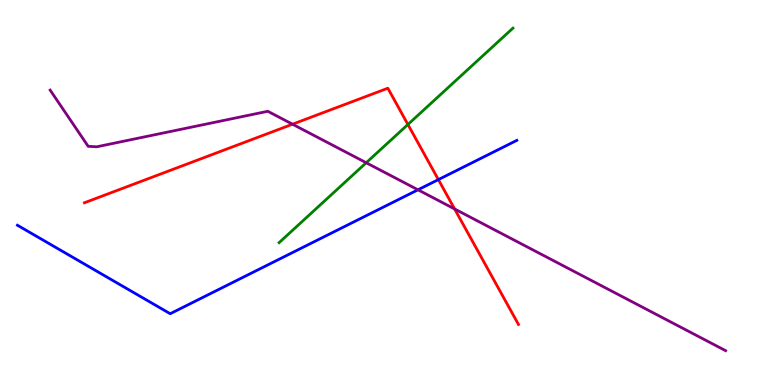[{'lines': ['blue', 'red'], 'intersections': [{'x': 5.66, 'y': 5.33}]}, {'lines': ['green', 'red'], 'intersections': [{'x': 5.26, 'y': 6.77}]}, {'lines': ['purple', 'red'], 'intersections': [{'x': 3.77, 'y': 6.77}, {'x': 5.87, 'y': 4.57}]}, {'lines': ['blue', 'green'], 'intersections': []}, {'lines': ['blue', 'purple'], 'intersections': [{'x': 5.39, 'y': 5.07}]}, {'lines': ['green', 'purple'], 'intersections': [{'x': 4.73, 'y': 5.77}]}]